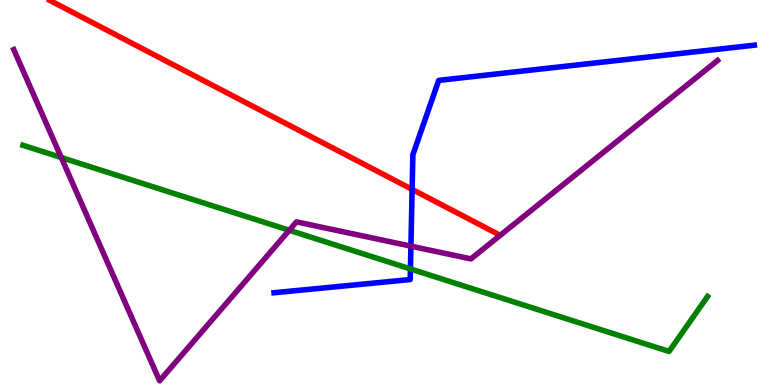[{'lines': ['blue', 'red'], 'intersections': [{'x': 5.32, 'y': 5.08}]}, {'lines': ['green', 'red'], 'intersections': []}, {'lines': ['purple', 'red'], 'intersections': []}, {'lines': ['blue', 'green'], 'intersections': [{'x': 5.3, 'y': 3.01}]}, {'lines': ['blue', 'purple'], 'intersections': [{'x': 5.3, 'y': 3.61}]}, {'lines': ['green', 'purple'], 'intersections': [{'x': 0.791, 'y': 5.91}, {'x': 3.73, 'y': 4.02}]}]